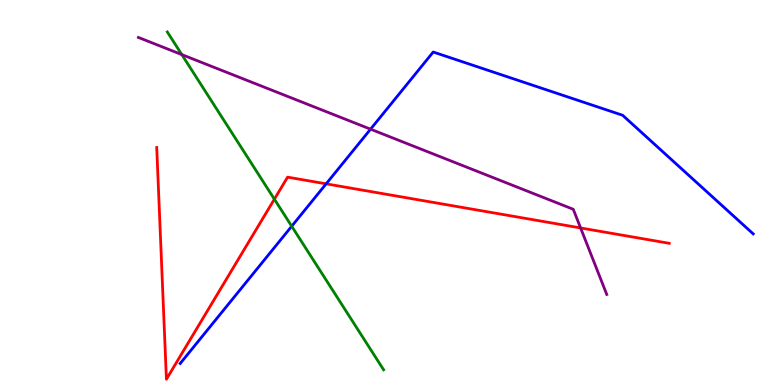[{'lines': ['blue', 'red'], 'intersections': [{'x': 4.21, 'y': 5.23}]}, {'lines': ['green', 'red'], 'intersections': [{'x': 3.54, 'y': 4.83}]}, {'lines': ['purple', 'red'], 'intersections': [{'x': 7.49, 'y': 4.08}]}, {'lines': ['blue', 'green'], 'intersections': [{'x': 3.76, 'y': 4.12}]}, {'lines': ['blue', 'purple'], 'intersections': [{'x': 4.78, 'y': 6.64}]}, {'lines': ['green', 'purple'], 'intersections': [{'x': 2.35, 'y': 8.58}]}]